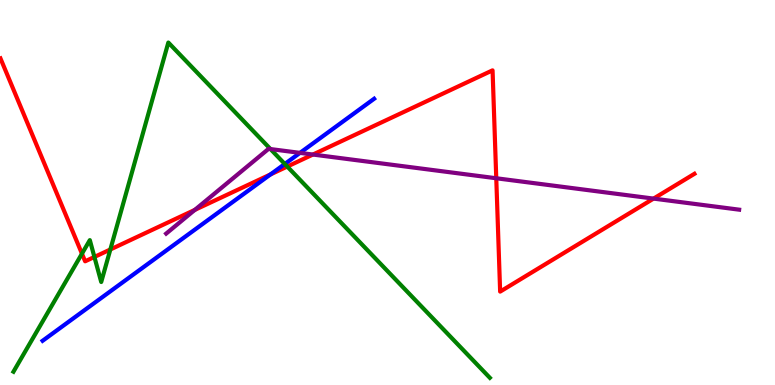[{'lines': ['blue', 'red'], 'intersections': [{'x': 3.49, 'y': 5.47}]}, {'lines': ['green', 'red'], 'intersections': [{'x': 1.06, 'y': 3.41}, {'x': 1.22, 'y': 3.33}, {'x': 1.42, 'y': 3.52}, {'x': 3.71, 'y': 5.67}]}, {'lines': ['purple', 'red'], 'intersections': [{'x': 2.51, 'y': 4.55}, {'x': 4.04, 'y': 5.99}, {'x': 6.4, 'y': 5.37}, {'x': 8.43, 'y': 4.84}]}, {'lines': ['blue', 'green'], 'intersections': [{'x': 3.67, 'y': 5.74}]}, {'lines': ['blue', 'purple'], 'intersections': [{'x': 3.87, 'y': 6.03}]}, {'lines': ['green', 'purple'], 'intersections': [{'x': 3.49, 'y': 6.13}]}]